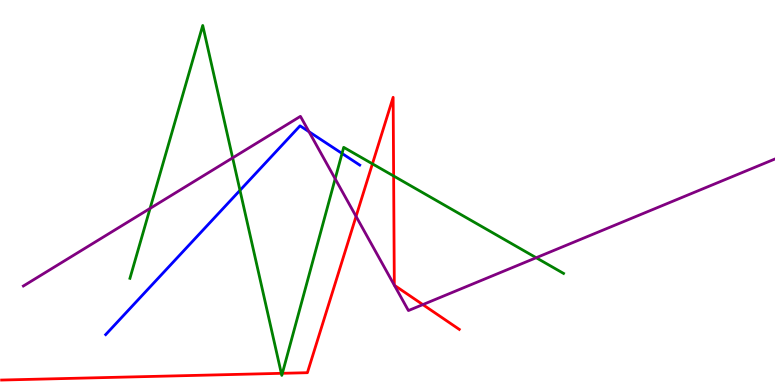[{'lines': ['blue', 'red'], 'intersections': []}, {'lines': ['green', 'red'], 'intersections': [{'x': 3.63, 'y': 0.303}, {'x': 3.64, 'y': 0.304}, {'x': 4.81, 'y': 5.74}, {'x': 5.08, 'y': 5.43}]}, {'lines': ['purple', 'red'], 'intersections': [{'x': 4.59, 'y': 4.38}, {'x': 5.09, 'y': 2.59}, {'x': 5.09, 'y': 2.59}, {'x': 5.46, 'y': 2.09}]}, {'lines': ['blue', 'green'], 'intersections': [{'x': 3.1, 'y': 5.06}, {'x': 4.41, 'y': 6.01}]}, {'lines': ['blue', 'purple'], 'intersections': [{'x': 3.99, 'y': 6.58}]}, {'lines': ['green', 'purple'], 'intersections': [{'x': 1.94, 'y': 4.59}, {'x': 3.0, 'y': 5.9}, {'x': 4.32, 'y': 5.36}, {'x': 6.92, 'y': 3.31}]}]